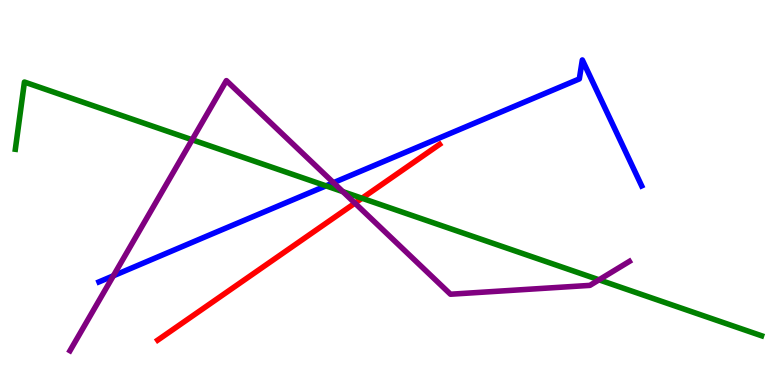[{'lines': ['blue', 'red'], 'intersections': []}, {'lines': ['green', 'red'], 'intersections': [{'x': 4.67, 'y': 4.85}]}, {'lines': ['purple', 'red'], 'intersections': [{'x': 4.58, 'y': 4.72}]}, {'lines': ['blue', 'green'], 'intersections': [{'x': 4.21, 'y': 5.17}]}, {'lines': ['blue', 'purple'], 'intersections': [{'x': 1.46, 'y': 2.84}, {'x': 4.3, 'y': 5.26}]}, {'lines': ['green', 'purple'], 'intersections': [{'x': 2.48, 'y': 6.37}, {'x': 4.42, 'y': 5.02}, {'x': 7.73, 'y': 2.73}]}]